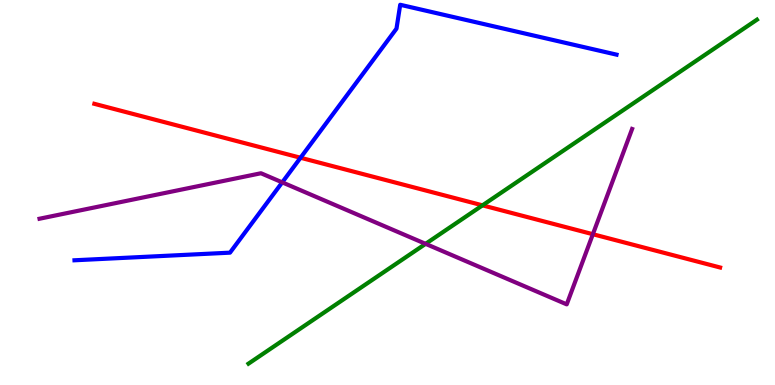[{'lines': ['blue', 'red'], 'intersections': [{'x': 3.88, 'y': 5.9}]}, {'lines': ['green', 'red'], 'intersections': [{'x': 6.23, 'y': 4.67}]}, {'lines': ['purple', 'red'], 'intersections': [{'x': 7.65, 'y': 3.92}]}, {'lines': ['blue', 'green'], 'intersections': []}, {'lines': ['blue', 'purple'], 'intersections': [{'x': 3.64, 'y': 5.26}]}, {'lines': ['green', 'purple'], 'intersections': [{'x': 5.49, 'y': 3.67}]}]